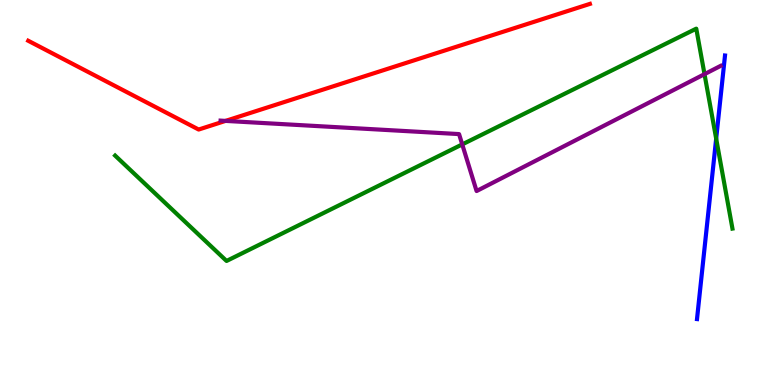[{'lines': ['blue', 'red'], 'intersections': []}, {'lines': ['green', 'red'], 'intersections': []}, {'lines': ['purple', 'red'], 'intersections': [{'x': 2.91, 'y': 6.86}]}, {'lines': ['blue', 'green'], 'intersections': [{'x': 9.24, 'y': 6.4}]}, {'lines': ['blue', 'purple'], 'intersections': []}, {'lines': ['green', 'purple'], 'intersections': [{'x': 5.96, 'y': 6.25}, {'x': 9.09, 'y': 8.07}]}]